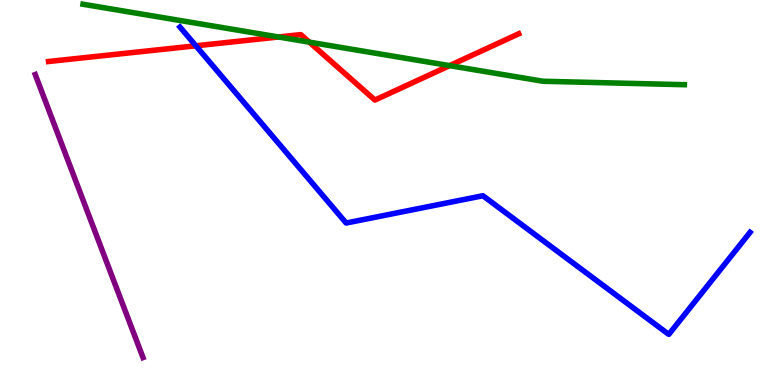[{'lines': ['blue', 'red'], 'intersections': [{'x': 2.53, 'y': 8.81}]}, {'lines': ['green', 'red'], 'intersections': [{'x': 3.59, 'y': 9.04}, {'x': 3.99, 'y': 8.91}, {'x': 5.8, 'y': 8.3}]}, {'lines': ['purple', 'red'], 'intersections': []}, {'lines': ['blue', 'green'], 'intersections': []}, {'lines': ['blue', 'purple'], 'intersections': []}, {'lines': ['green', 'purple'], 'intersections': []}]